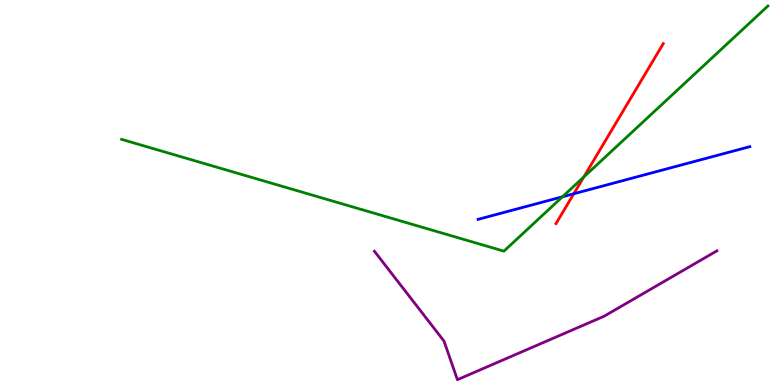[{'lines': ['blue', 'red'], 'intersections': [{'x': 7.4, 'y': 4.97}]}, {'lines': ['green', 'red'], 'intersections': [{'x': 7.53, 'y': 5.4}]}, {'lines': ['purple', 'red'], 'intersections': []}, {'lines': ['blue', 'green'], 'intersections': [{'x': 7.26, 'y': 4.89}]}, {'lines': ['blue', 'purple'], 'intersections': []}, {'lines': ['green', 'purple'], 'intersections': []}]